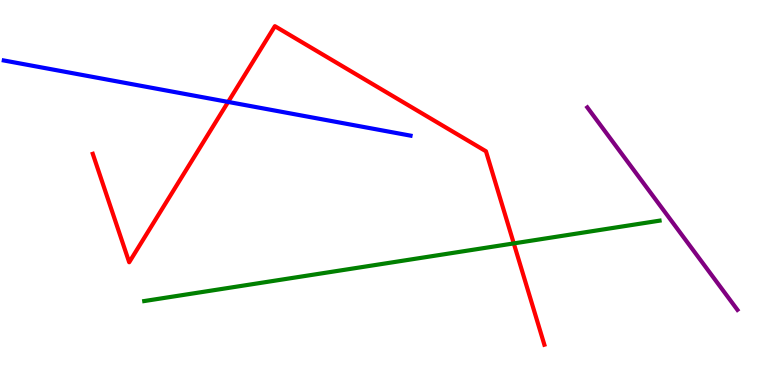[{'lines': ['blue', 'red'], 'intersections': [{'x': 2.94, 'y': 7.35}]}, {'lines': ['green', 'red'], 'intersections': [{'x': 6.63, 'y': 3.68}]}, {'lines': ['purple', 'red'], 'intersections': []}, {'lines': ['blue', 'green'], 'intersections': []}, {'lines': ['blue', 'purple'], 'intersections': []}, {'lines': ['green', 'purple'], 'intersections': []}]